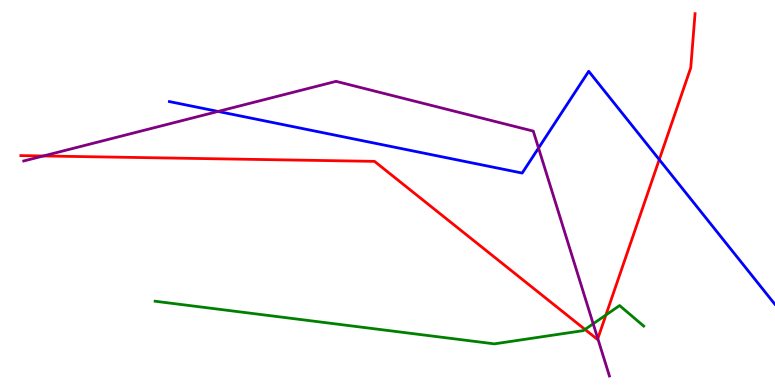[{'lines': ['blue', 'red'], 'intersections': [{'x': 8.51, 'y': 5.86}]}, {'lines': ['green', 'red'], 'intersections': [{'x': 7.55, 'y': 1.44}, {'x': 7.82, 'y': 1.82}]}, {'lines': ['purple', 'red'], 'intersections': [{'x': 0.56, 'y': 5.95}, {'x': 7.71, 'y': 1.2}]}, {'lines': ['blue', 'green'], 'intersections': []}, {'lines': ['blue', 'purple'], 'intersections': [{'x': 2.81, 'y': 7.11}, {'x': 6.95, 'y': 6.15}]}, {'lines': ['green', 'purple'], 'intersections': [{'x': 7.65, 'y': 1.59}]}]